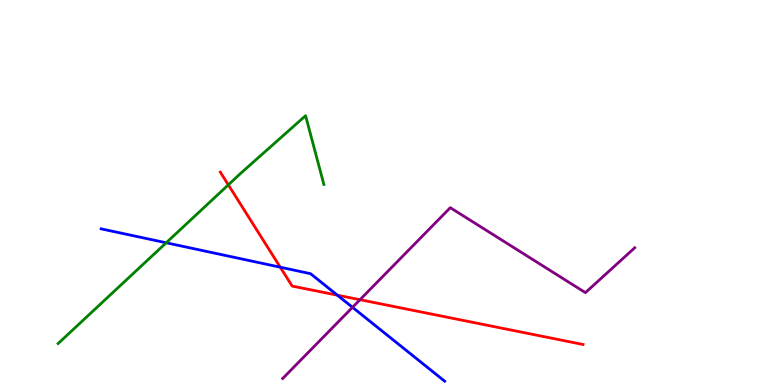[{'lines': ['blue', 'red'], 'intersections': [{'x': 3.62, 'y': 3.06}, {'x': 4.35, 'y': 2.33}]}, {'lines': ['green', 'red'], 'intersections': [{'x': 2.95, 'y': 5.2}]}, {'lines': ['purple', 'red'], 'intersections': [{'x': 4.65, 'y': 2.22}]}, {'lines': ['blue', 'green'], 'intersections': [{'x': 2.14, 'y': 3.69}]}, {'lines': ['blue', 'purple'], 'intersections': [{'x': 4.55, 'y': 2.02}]}, {'lines': ['green', 'purple'], 'intersections': []}]